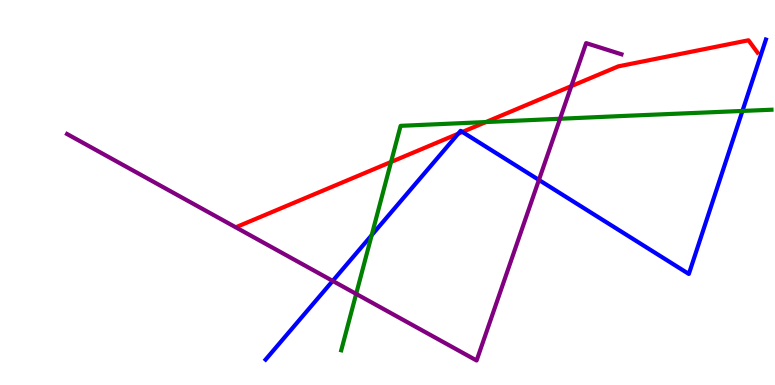[{'lines': ['blue', 'red'], 'intersections': [{'x': 5.91, 'y': 6.53}, {'x': 5.97, 'y': 6.57}]}, {'lines': ['green', 'red'], 'intersections': [{'x': 5.05, 'y': 5.79}, {'x': 6.27, 'y': 6.83}]}, {'lines': ['purple', 'red'], 'intersections': [{'x': 7.37, 'y': 7.76}]}, {'lines': ['blue', 'green'], 'intersections': [{'x': 4.8, 'y': 3.89}, {'x': 9.58, 'y': 7.12}]}, {'lines': ['blue', 'purple'], 'intersections': [{'x': 4.29, 'y': 2.7}, {'x': 6.95, 'y': 5.33}]}, {'lines': ['green', 'purple'], 'intersections': [{'x': 4.6, 'y': 2.37}, {'x': 7.23, 'y': 6.92}]}]